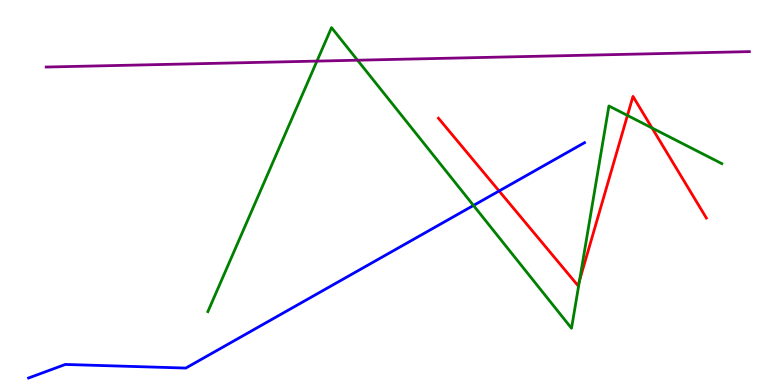[{'lines': ['blue', 'red'], 'intersections': [{'x': 6.44, 'y': 5.04}]}, {'lines': ['green', 'red'], 'intersections': [{'x': 7.48, 'y': 2.72}, {'x': 8.1, 'y': 7.0}, {'x': 8.41, 'y': 6.68}]}, {'lines': ['purple', 'red'], 'intersections': []}, {'lines': ['blue', 'green'], 'intersections': [{'x': 6.11, 'y': 4.66}]}, {'lines': ['blue', 'purple'], 'intersections': []}, {'lines': ['green', 'purple'], 'intersections': [{'x': 4.09, 'y': 8.41}, {'x': 4.61, 'y': 8.44}]}]